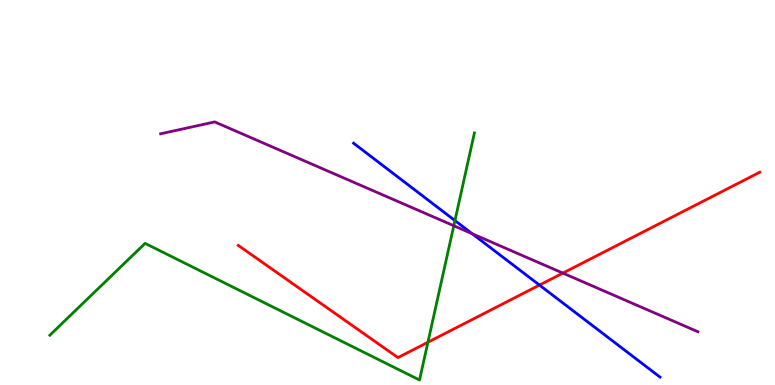[{'lines': ['blue', 'red'], 'intersections': [{'x': 6.96, 'y': 2.6}]}, {'lines': ['green', 'red'], 'intersections': [{'x': 5.52, 'y': 1.11}]}, {'lines': ['purple', 'red'], 'intersections': [{'x': 7.26, 'y': 2.91}]}, {'lines': ['blue', 'green'], 'intersections': [{'x': 5.87, 'y': 4.27}]}, {'lines': ['blue', 'purple'], 'intersections': [{'x': 6.09, 'y': 3.93}]}, {'lines': ['green', 'purple'], 'intersections': [{'x': 5.86, 'y': 4.14}]}]